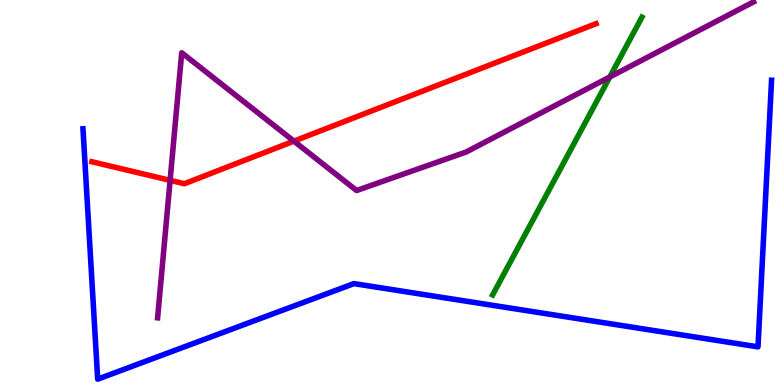[{'lines': ['blue', 'red'], 'intersections': []}, {'lines': ['green', 'red'], 'intersections': []}, {'lines': ['purple', 'red'], 'intersections': [{'x': 2.2, 'y': 5.32}, {'x': 3.79, 'y': 6.33}]}, {'lines': ['blue', 'green'], 'intersections': []}, {'lines': ['blue', 'purple'], 'intersections': []}, {'lines': ['green', 'purple'], 'intersections': [{'x': 7.87, 'y': 8.0}]}]